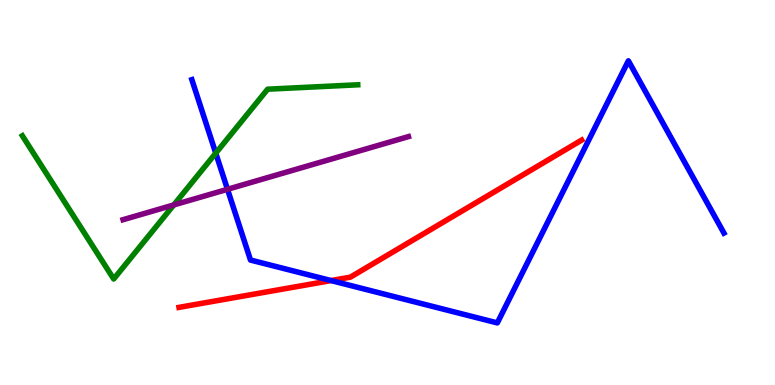[{'lines': ['blue', 'red'], 'intersections': [{'x': 4.27, 'y': 2.71}]}, {'lines': ['green', 'red'], 'intersections': []}, {'lines': ['purple', 'red'], 'intersections': []}, {'lines': ['blue', 'green'], 'intersections': [{'x': 2.78, 'y': 6.02}]}, {'lines': ['blue', 'purple'], 'intersections': [{'x': 2.94, 'y': 5.08}]}, {'lines': ['green', 'purple'], 'intersections': [{'x': 2.24, 'y': 4.68}]}]